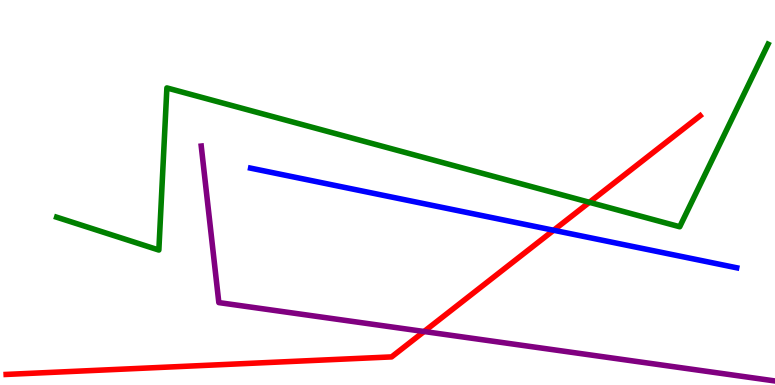[{'lines': ['blue', 'red'], 'intersections': [{'x': 7.14, 'y': 4.02}]}, {'lines': ['green', 'red'], 'intersections': [{'x': 7.61, 'y': 4.75}]}, {'lines': ['purple', 'red'], 'intersections': [{'x': 5.47, 'y': 1.39}]}, {'lines': ['blue', 'green'], 'intersections': []}, {'lines': ['blue', 'purple'], 'intersections': []}, {'lines': ['green', 'purple'], 'intersections': []}]